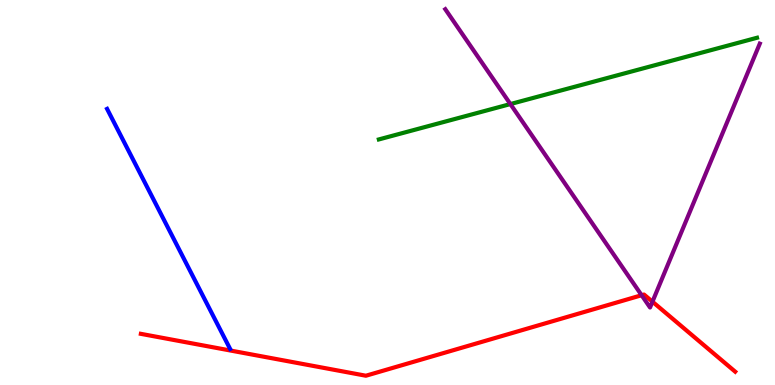[{'lines': ['blue', 'red'], 'intersections': []}, {'lines': ['green', 'red'], 'intersections': []}, {'lines': ['purple', 'red'], 'intersections': [{'x': 8.28, 'y': 2.33}, {'x': 8.42, 'y': 2.16}]}, {'lines': ['blue', 'green'], 'intersections': []}, {'lines': ['blue', 'purple'], 'intersections': []}, {'lines': ['green', 'purple'], 'intersections': [{'x': 6.59, 'y': 7.3}]}]